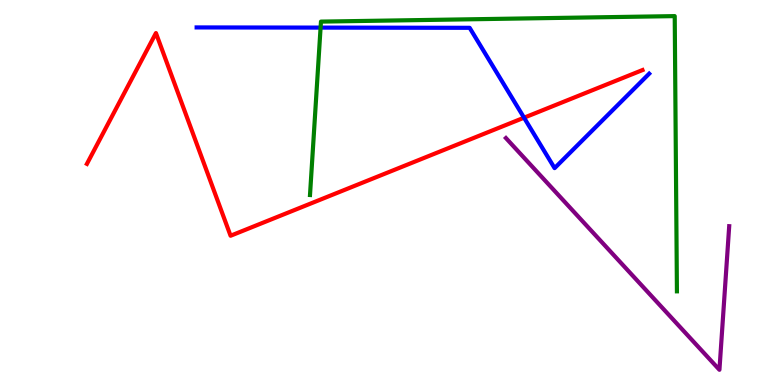[{'lines': ['blue', 'red'], 'intersections': [{'x': 6.76, 'y': 6.94}]}, {'lines': ['green', 'red'], 'intersections': []}, {'lines': ['purple', 'red'], 'intersections': []}, {'lines': ['blue', 'green'], 'intersections': [{'x': 4.14, 'y': 9.28}]}, {'lines': ['blue', 'purple'], 'intersections': []}, {'lines': ['green', 'purple'], 'intersections': []}]